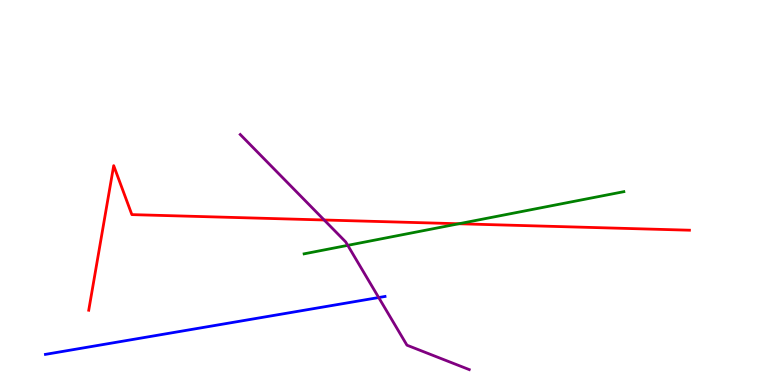[{'lines': ['blue', 'red'], 'intersections': []}, {'lines': ['green', 'red'], 'intersections': [{'x': 5.92, 'y': 4.19}]}, {'lines': ['purple', 'red'], 'intersections': [{'x': 4.18, 'y': 4.29}]}, {'lines': ['blue', 'green'], 'intersections': []}, {'lines': ['blue', 'purple'], 'intersections': [{'x': 4.89, 'y': 2.27}]}, {'lines': ['green', 'purple'], 'intersections': [{'x': 4.49, 'y': 3.63}]}]